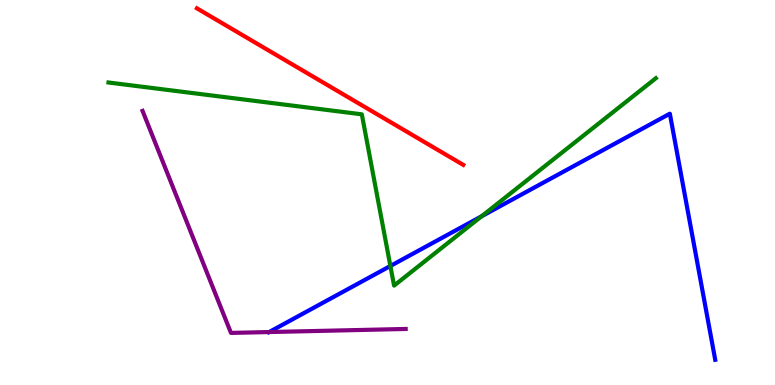[{'lines': ['blue', 'red'], 'intersections': []}, {'lines': ['green', 'red'], 'intersections': []}, {'lines': ['purple', 'red'], 'intersections': []}, {'lines': ['blue', 'green'], 'intersections': [{'x': 5.04, 'y': 3.09}, {'x': 6.21, 'y': 4.38}]}, {'lines': ['blue', 'purple'], 'intersections': [{'x': 3.47, 'y': 1.38}]}, {'lines': ['green', 'purple'], 'intersections': []}]